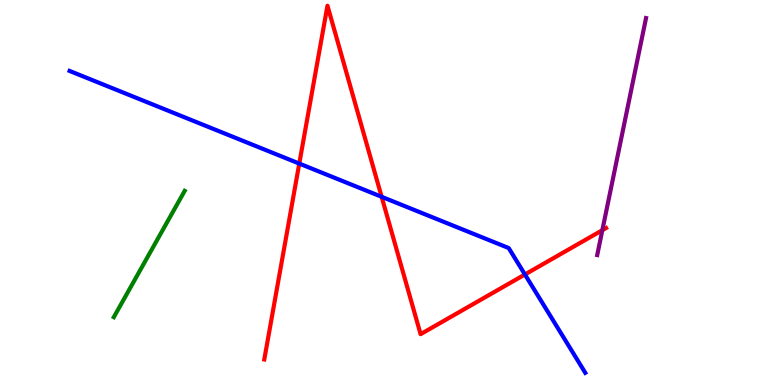[{'lines': ['blue', 'red'], 'intersections': [{'x': 3.86, 'y': 5.75}, {'x': 4.92, 'y': 4.89}, {'x': 6.77, 'y': 2.87}]}, {'lines': ['green', 'red'], 'intersections': []}, {'lines': ['purple', 'red'], 'intersections': [{'x': 7.77, 'y': 4.02}]}, {'lines': ['blue', 'green'], 'intersections': []}, {'lines': ['blue', 'purple'], 'intersections': []}, {'lines': ['green', 'purple'], 'intersections': []}]